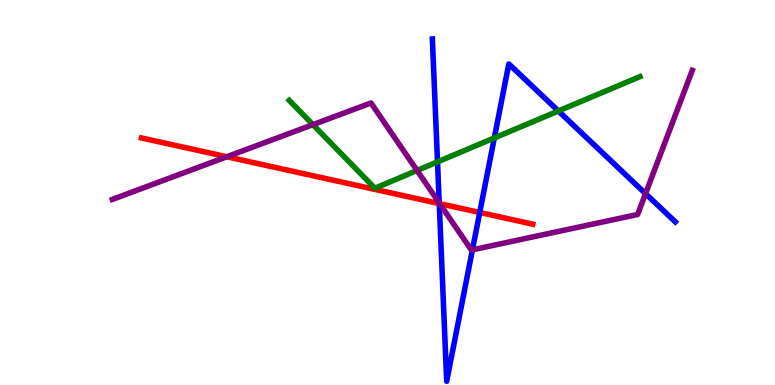[{'lines': ['blue', 'red'], 'intersections': [{'x': 5.67, 'y': 4.71}, {'x': 6.19, 'y': 4.48}]}, {'lines': ['green', 'red'], 'intersections': []}, {'lines': ['purple', 'red'], 'intersections': [{'x': 2.93, 'y': 5.93}, {'x': 5.67, 'y': 4.71}]}, {'lines': ['blue', 'green'], 'intersections': [{'x': 5.65, 'y': 5.8}, {'x': 6.38, 'y': 6.42}, {'x': 7.21, 'y': 7.12}]}, {'lines': ['blue', 'purple'], 'intersections': [{'x': 5.67, 'y': 4.73}, {'x': 6.1, 'y': 3.51}, {'x': 8.33, 'y': 4.97}]}, {'lines': ['green', 'purple'], 'intersections': [{'x': 4.04, 'y': 6.76}, {'x': 5.38, 'y': 5.57}]}]